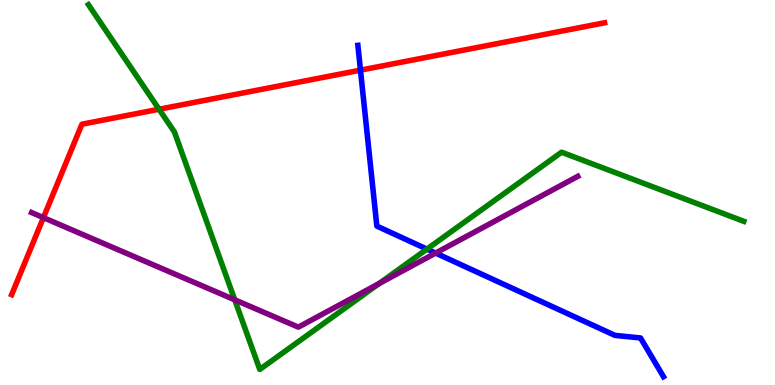[{'lines': ['blue', 'red'], 'intersections': [{'x': 4.65, 'y': 8.18}]}, {'lines': ['green', 'red'], 'intersections': [{'x': 2.05, 'y': 7.16}]}, {'lines': ['purple', 'red'], 'intersections': [{'x': 0.56, 'y': 4.35}]}, {'lines': ['blue', 'green'], 'intersections': [{'x': 5.51, 'y': 3.53}]}, {'lines': ['blue', 'purple'], 'intersections': [{'x': 5.62, 'y': 3.43}]}, {'lines': ['green', 'purple'], 'intersections': [{'x': 3.03, 'y': 2.21}, {'x': 4.89, 'y': 2.63}]}]